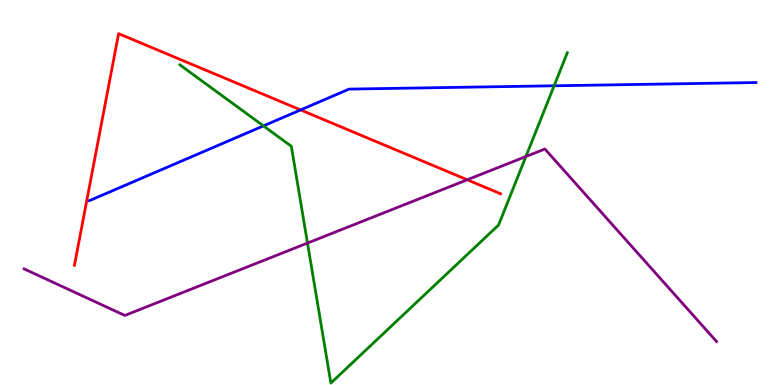[{'lines': ['blue', 'red'], 'intersections': [{'x': 3.88, 'y': 7.14}]}, {'lines': ['green', 'red'], 'intersections': []}, {'lines': ['purple', 'red'], 'intersections': [{'x': 6.03, 'y': 5.33}]}, {'lines': ['blue', 'green'], 'intersections': [{'x': 3.4, 'y': 6.73}, {'x': 7.15, 'y': 7.77}]}, {'lines': ['blue', 'purple'], 'intersections': []}, {'lines': ['green', 'purple'], 'intersections': [{'x': 3.97, 'y': 3.69}, {'x': 6.79, 'y': 5.93}]}]